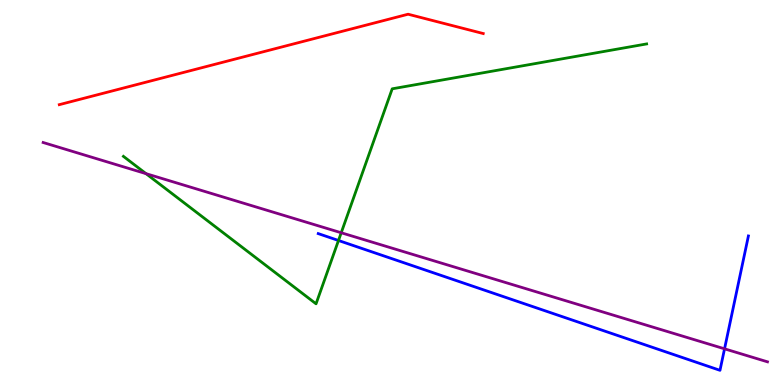[{'lines': ['blue', 'red'], 'intersections': []}, {'lines': ['green', 'red'], 'intersections': []}, {'lines': ['purple', 'red'], 'intersections': []}, {'lines': ['blue', 'green'], 'intersections': [{'x': 4.37, 'y': 3.75}]}, {'lines': ['blue', 'purple'], 'intersections': [{'x': 9.35, 'y': 0.94}]}, {'lines': ['green', 'purple'], 'intersections': [{'x': 1.88, 'y': 5.49}, {'x': 4.4, 'y': 3.95}]}]